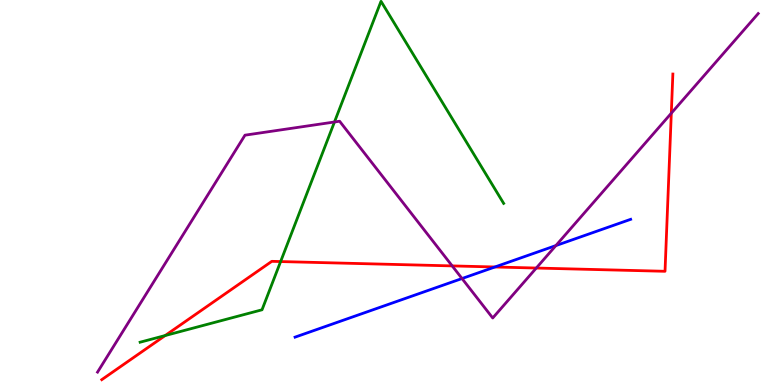[{'lines': ['blue', 'red'], 'intersections': [{'x': 6.39, 'y': 3.07}]}, {'lines': ['green', 'red'], 'intersections': [{'x': 2.13, 'y': 1.28}, {'x': 3.62, 'y': 3.21}]}, {'lines': ['purple', 'red'], 'intersections': [{'x': 5.83, 'y': 3.09}, {'x': 6.92, 'y': 3.04}, {'x': 8.66, 'y': 7.06}]}, {'lines': ['blue', 'green'], 'intersections': []}, {'lines': ['blue', 'purple'], 'intersections': [{'x': 5.96, 'y': 2.77}, {'x': 7.17, 'y': 3.62}]}, {'lines': ['green', 'purple'], 'intersections': [{'x': 4.32, 'y': 6.83}]}]